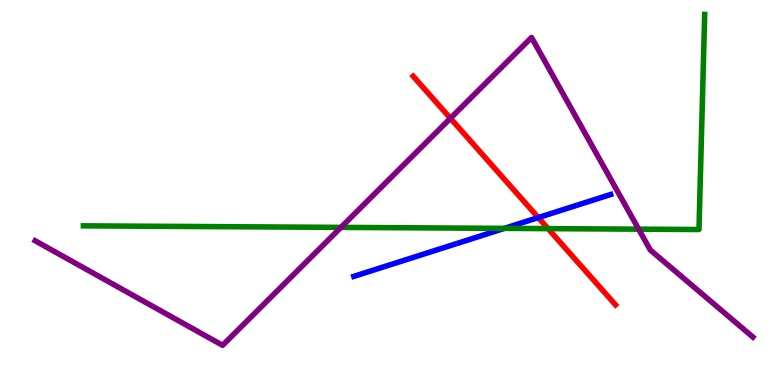[{'lines': ['blue', 'red'], 'intersections': [{'x': 6.95, 'y': 4.35}]}, {'lines': ['green', 'red'], 'intersections': [{'x': 7.07, 'y': 4.06}]}, {'lines': ['purple', 'red'], 'intersections': [{'x': 5.81, 'y': 6.93}]}, {'lines': ['blue', 'green'], 'intersections': [{'x': 6.51, 'y': 4.07}]}, {'lines': ['blue', 'purple'], 'intersections': []}, {'lines': ['green', 'purple'], 'intersections': [{'x': 4.4, 'y': 4.09}, {'x': 8.24, 'y': 4.05}]}]